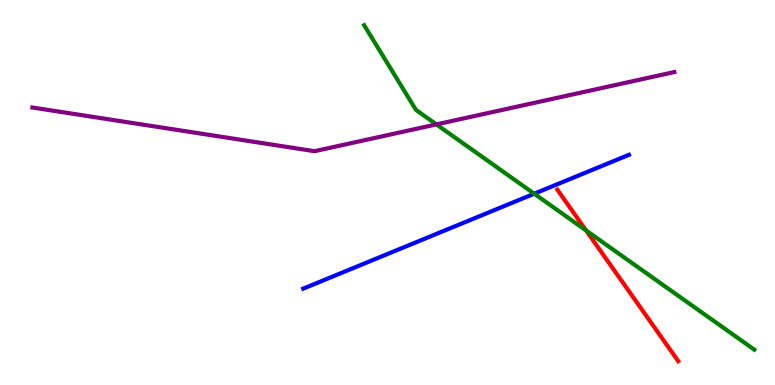[{'lines': ['blue', 'red'], 'intersections': []}, {'lines': ['green', 'red'], 'intersections': [{'x': 7.56, 'y': 4.01}]}, {'lines': ['purple', 'red'], 'intersections': []}, {'lines': ['blue', 'green'], 'intersections': [{'x': 6.89, 'y': 4.97}]}, {'lines': ['blue', 'purple'], 'intersections': []}, {'lines': ['green', 'purple'], 'intersections': [{'x': 5.63, 'y': 6.77}]}]